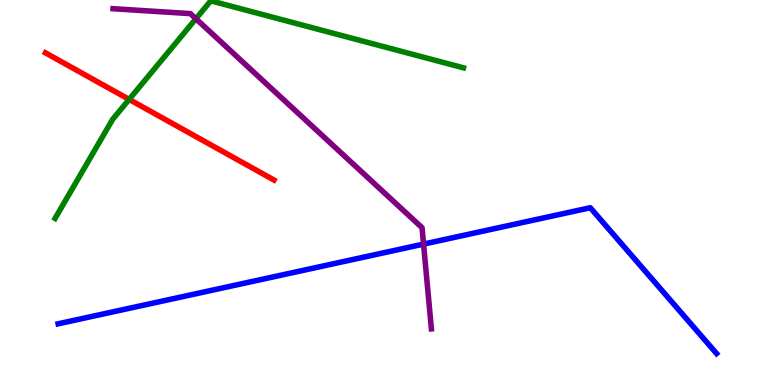[{'lines': ['blue', 'red'], 'intersections': []}, {'lines': ['green', 'red'], 'intersections': [{'x': 1.67, 'y': 7.42}]}, {'lines': ['purple', 'red'], 'intersections': []}, {'lines': ['blue', 'green'], 'intersections': []}, {'lines': ['blue', 'purple'], 'intersections': [{'x': 5.47, 'y': 3.66}]}, {'lines': ['green', 'purple'], 'intersections': [{'x': 2.53, 'y': 9.51}]}]